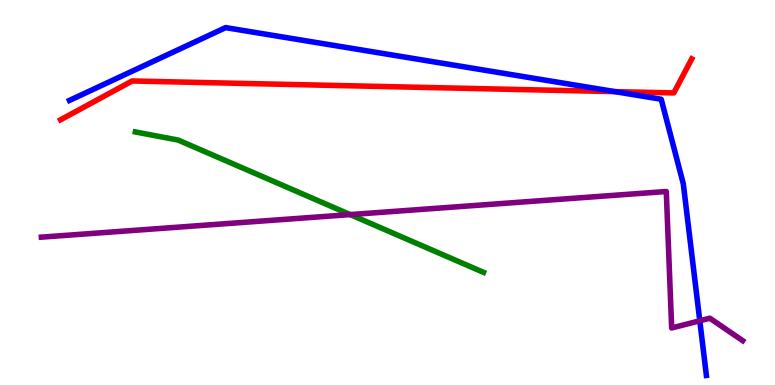[{'lines': ['blue', 'red'], 'intersections': [{'x': 7.93, 'y': 7.62}]}, {'lines': ['green', 'red'], 'intersections': []}, {'lines': ['purple', 'red'], 'intersections': []}, {'lines': ['blue', 'green'], 'intersections': []}, {'lines': ['blue', 'purple'], 'intersections': [{'x': 9.03, 'y': 1.67}]}, {'lines': ['green', 'purple'], 'intersections': [{'x': 4.52, 'y': 4.43}]}]